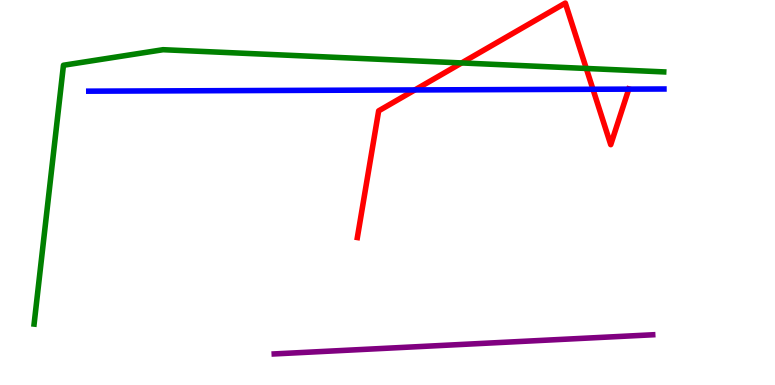[{'lines': ['blue', 'red'], 'intersections': [{'x': 5.35, 'y': 7.66}, {'x': 7.65, 'y': 7.68}, {'x': 8.11, 'y': 7.68}]}, {'lines': ['green', 'red'], 'intersections': [{'x': 5.96, 'y': 8.37}, {'x': 7.57, 'y': 8.22}]}, {'lines': ['purple', 'red'], 'intersections': []}, {'lines': ['blue', 'green'], 'intersections': []}, {'lines': ['blue', 'purple'], 'intersections': []}, {'lines': ['green', 'purple'], 'intersections': []}]